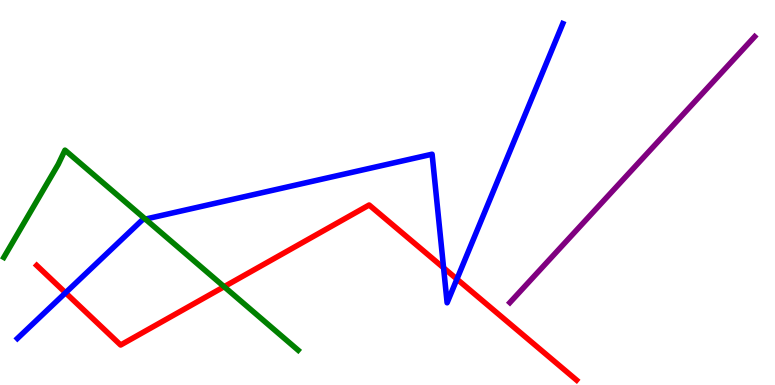[{'lines': ['blue', 'red'], 'intersections': [{'x': 0.846, 'y': 2.4}, {'x': 5.72, 'y': 3.04}, {'x': 5.9, 'y': 2.75}]}, {'lines': ['green', 'red'], 'intersections': [{'x': 2.89, 'y': 2.55}]}, {'lines': ['purple', 'red'], 'intersections': []}, {'lines': ['blue', 'green'], 'intersections': [{'x': 1.88, 'y': 4.31}]}, {'lines': ['blue', 'purple'], 'intersections': []}, {'lines': ['green', 'purple'], 'intersections': []}]